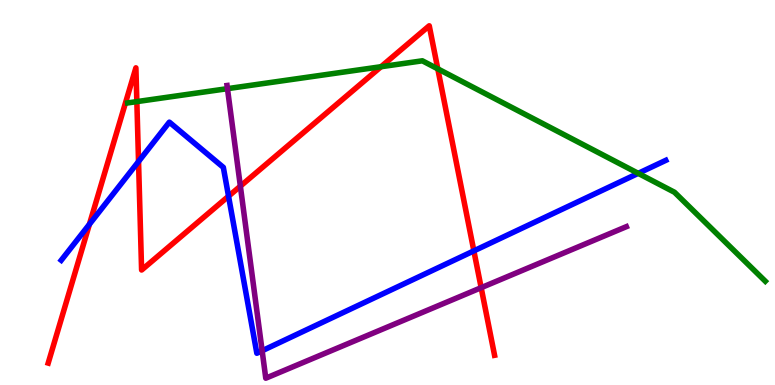[{'lines': ['blue', 'red'], 'intersections': [{'x': 1.15, 'y': 4.18}, {'x': 1.79, 'y': 5.8}, {'x': 2.95, 'y': 4.9}, {'x': 6.11, 'y': 3.48}]}, {'lines': ['green', 'red'], 'intersections': [{'x': 1.77, 'y': 7.36}, {'x': 4.92, 'y': 8.27}, {'x': 5.65, 'y': 8.21}]}, {'lines': ['purple', 'red'], 'intersections': [{'x': 3.1, 'y': 5.16}, {'x': 6.21, 'y': 2.53}]}, {'lines': ['blue', 'green'], 'intersections': [{'x': 8.24, 'y': 5.5}]}, {'lines': ['blue', 'purple'], 'intersections': [{'x': 3.38, 'y': 0.89}]}, {'lines': ['green', 'purple'], 'intersections': [{'x': 2.94, 'y': 7.7}]}]